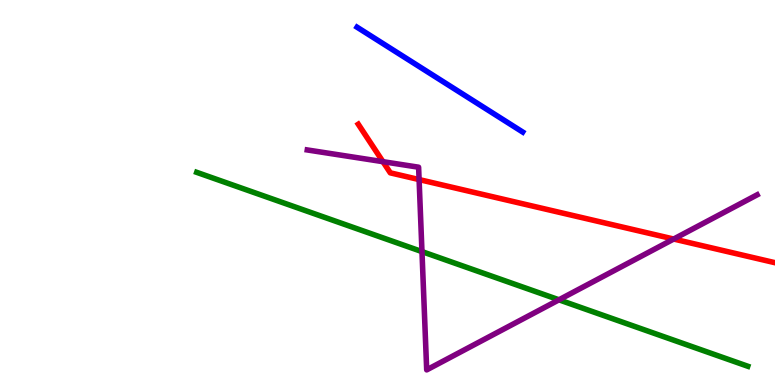[{'lines': ['blue', 'red'], 'intersections': []}, {'lines': ['green', 'red'], 'intersections': []}, {'lines': ['purple', 'red'], 'intersections': [{'x': 4.94, 'y': 5.8}, {'x': 5.41, 'y': 5.34}, {'x': 8.69, 'y': 3.79}]}, {'lines': ['blue', 'green'], 'intersections': []}, {'lines': ['blue', 'purple'], 'intersections': []}, {'lines': ['green', 'purple'], 'intersections': [{'x': 5.44, 'y': 3.46}, {'x': 7.21, 'y': 2.21}]}]